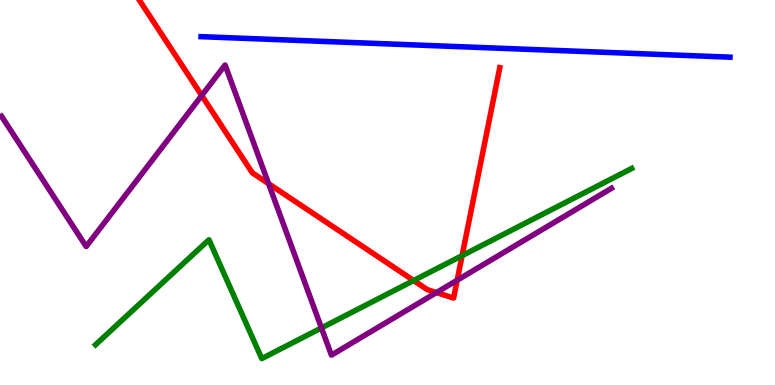[{'lines': ['blue', 'red'], 'intersections': []}, {'lines': ['green', 'red'], 'intersections': [{'x': 5.34, 'y': 2.71}, {'x': 5.96, 'y': 3.36}]}, {'lines': ['purple', 'red'], 'intersections': [{'x': 2.6, 'y': 7.52}, {'x': 3.47, 'y': 5.23}, {'x': 5.63, 'y': 2.4}, {'x': 5.9, 'y': 2.72}]}, {'lines': ['blue', 'green'], 'intersections': []}, {'lines': ['blue', 'purple'], 'intersections': []}, {'lines': ['green', 'purple'], 'intersections': [{'x': 4.15, 'y': 1.48}]}]